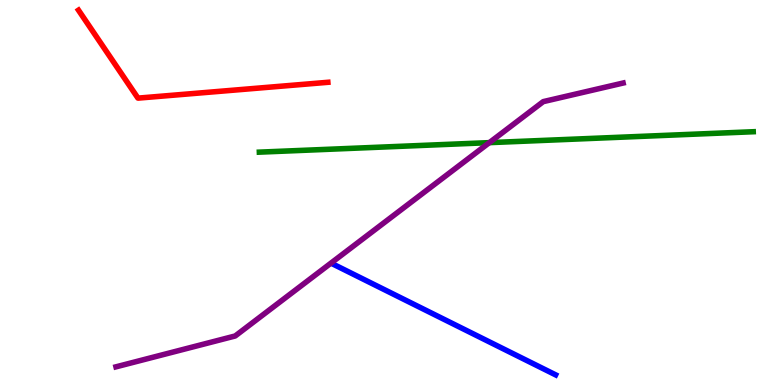[{'lines': ['blue', 'red'], 'intersections': []}, {'lines': ['green', 'red'], 'intersections': []}, {'lines': ['purple', 'red'], 'intersections': []}, {'lines': ['blue', 'green'], 'intersections': []}, {'lines': ['blue', 'purple'], 'intersections': []}, {'lines': ['green', 'purple'], 'intersections': [{'x': 6.31, 'y': 6.3}]}]